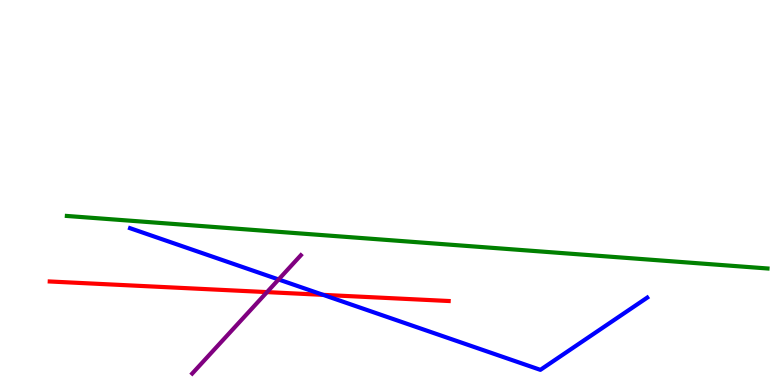[{'lines': ['blue', 'red'], 'intersections': [{'x': 4.17, 'y': 2.34}]}, {'lines': ['green', 'red'], 'intersections': []}, {'lines': ['purple', 'red'], 'intersections': [{'x': 3.45, 'y': 2.41}]}, {'lines': ['blue', 'green'], 'intersections': []}, {'lines': ['blue', 'purple'], 'intersections': [{'x': 3.59, 'y': 2.74}]}, {'lines': ['green', 'purple'], 'intersections': []}]